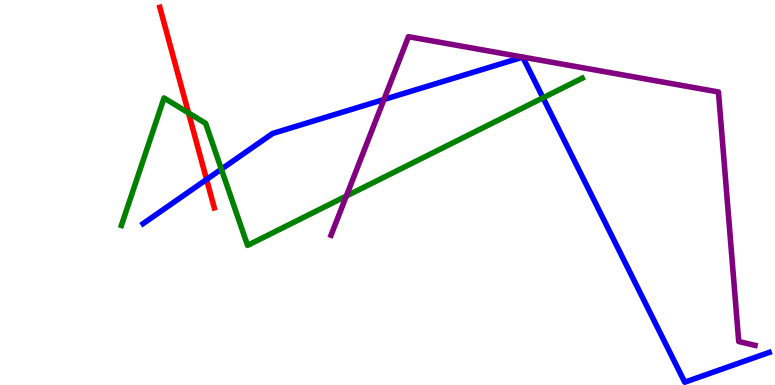[{'lines': ['blue', 'red'], 'intersections': [{'x': 2.67, 'y': 5.34}]}, {'lines': ['green', 'red'], 'intersections': [{'x': 2.43, 'y': 7.07}]}, {'lines': ['purple', 'red'], 'intersections': []}, {'lines': ['blue', 'green'], 'intersections': [{'x': 2.86, 'y': 5.61}, {'x': 7.01, 'y': 7.46}]}, {'lines': ['blue', 'purple'], 'intersections': [{'x': 4.95, 'y': 7.42}]}, {'lines': ['green', 'purple'], 'intersections': [{'x': 4.47, 'y': 4.91}]}]